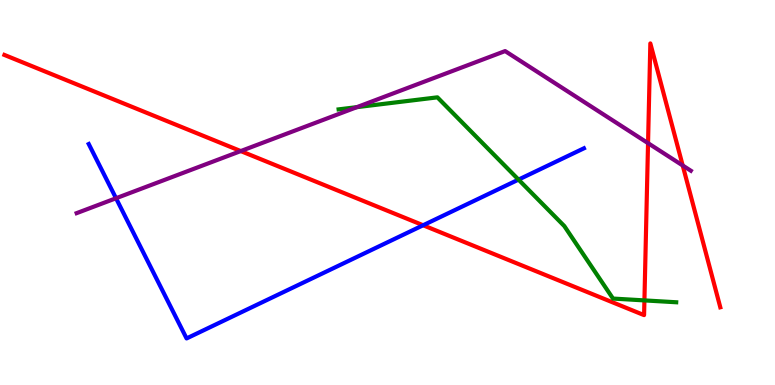[{'lines': ['blue', 'red'], 'intersections': [{'x': 5.46, 'y': 4.15}]}, {'lines': ['green', 'red'], 'intersections': [{'x': 8.32, 'y': 2.2}]}, {'lines': ['purple', 'red'], 'intersections': [{'x': 3.11, 'y': 6.08}, {'x': 8.36, 'y': 6.28}, {'x': 8.81, 'y': 5.7}]}, {'lines': ['blue', 'green'], 'intersections': [{'x': 6.69, 'y': 5.33}]}, {'lines': ['blue', 'purple'], 'intersections': [{'x': 1.5, 'y': 4.85}]}, {'lines': ['green', 'purple'], 'intersections': [{'x': 4.6, 'y': 7.22}]}]